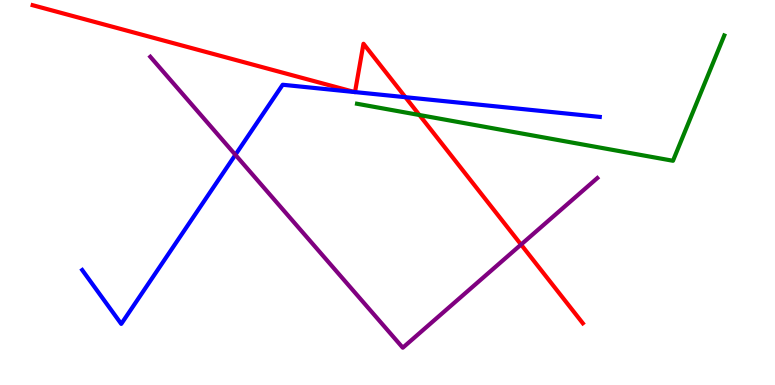[{'lines': ['blue', 'red'], 'intersections': [{'x': 4.57, 'y': 7.61}, {'x': 4.58, 'y': 7.61}, {'x': 5.23, 'y': 7.48}]}, {'lines': ['green', 'red'], 'intersections': [{'x': 5.41, 'y': 7.01}]}, {'lines': ['purple', 'red'], 'intersections': [{'x': 6.72, 'y': 3.65}]}, {'lines': ['blue', 'green'], 'intersections': []}, {'lines': ['blue', 'purple'], 'intersections': [{'x': 3.04, 'y': 5.98}]}, {'lines': ['green', 'purple'], 'intersections': []}]